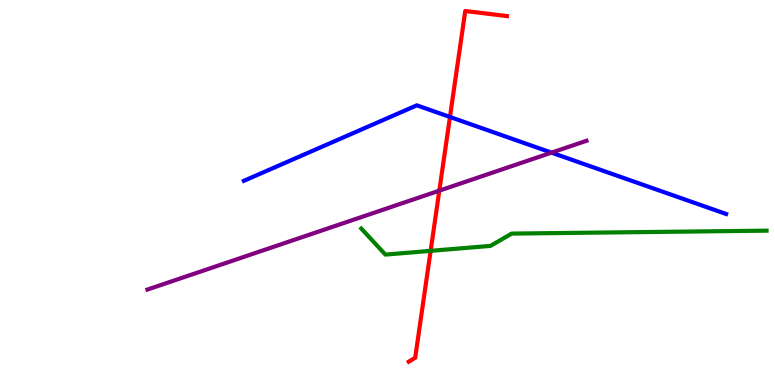[{'lines': ['blue', 'red'], 'intersections': [{'x': 5.81, 'y': 6.96}]}, {'lines': ['green', 'red'], 'intersections': [{'x': 5.56, 'y': 3.48}]}, {'lines': ['purple', 'red'], 'intersections': [{'x': 5.67, 'y': 5.05}]}, {'lines': ['blue', 'green'], 'intersections': []}, {'lines': ['blue', 'purple'], 'intersections': [{'x': 7.12, 'y': 6.04}]}, {'lines': ['green', 'purple'], 'intersections': []}]